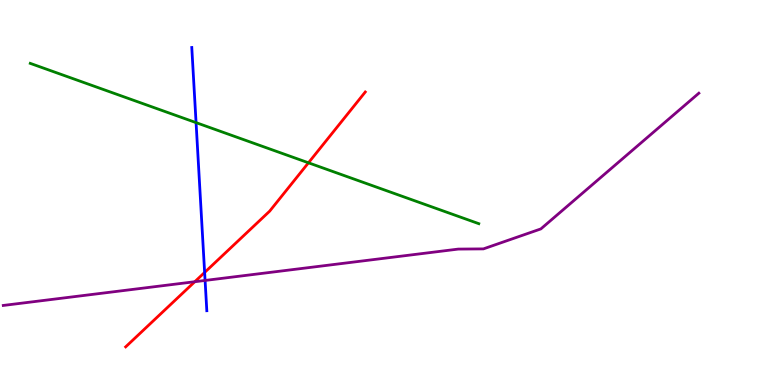[{'lines': ['blue', 'red'], 'intersections': [{'x': 2.64, 'y': 2.92}]}, {'lines': ['green', 'red'], 'intersections': [{'x': 3.98, 'y': 5.77}]}, {'lines': ['purple', 'red'], 'intersections': [{'x': 2.51, 'y': 2.68}]}, {'lines': ['blue', 'green'], 'intersections': [{'x': 2.53, 'y': 6.81}]}, {'lines': ['blue', 'purple'], 'intersections': [{'x': 2.65, 'y': 2.72}]}, {'lines': ['green', 'purple'], 'intersections': []}]